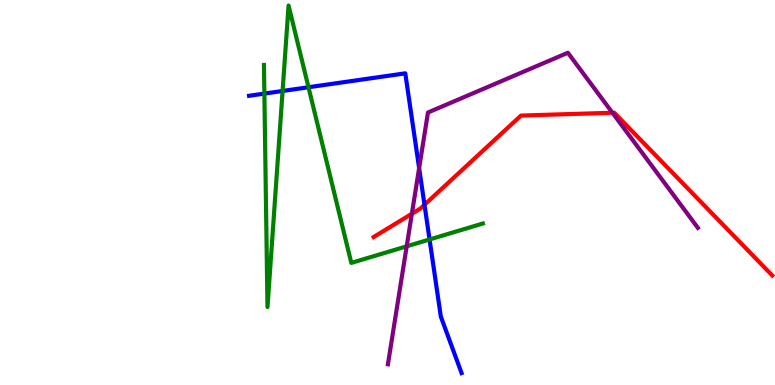[{'lines': ['blue', 'red'], 'intersections': [{'x': 5.48, 'y': 4.68}]}, {'lines': ['green', 'red'], 'intersections': []}, {'lines': ['purple', 'red'], 'intersections': [{'x': 5.31, 'y': 4.45}, {'x': 7.9, 'y': 7.07}]}, {'lines': ['blue', 'green'], 'intersections': [{'x': 3.41, 'y': 7.57}, {'x': 3.65, 'y': 7.64}, {'x': 3.98, 'y': 7.73}, {'x': 5.54, 'y': 3.78}]}, {'lines': ['blue', 'purple'], 'intersections': [{'x': 5.41, 'y': 5.63}]}, {'lines': ['green', 'purple'], 'intersections': [{'x': 5.25, 'y': 3.6}]}]